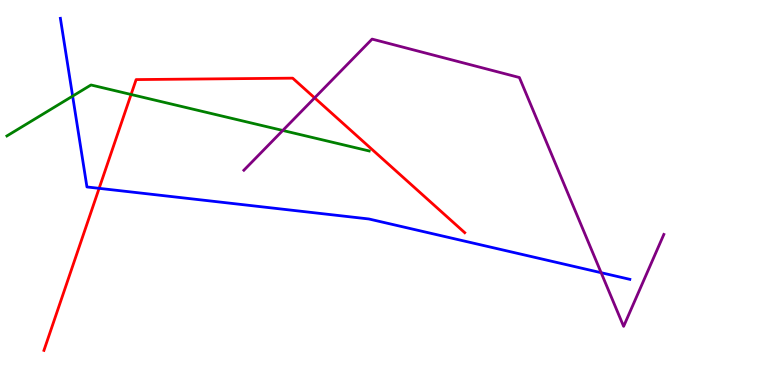[{'lines': ['blue', 'red'], 'intersections': [{'x': 1.28, 'y': 5.11}]}, {'lines': ['green', 'red'], 'intersections': [{'x': 1.69, 'y': 7.55}]}, {'lines': ['purple', 'red'], 'intersections': [{'x': 4.06, 'y': 7.46}]}, {'lines': ['blue', 'green'], 'intersections': [{'x': 0.937, 'y': 7.5}]}, {'lines': ['blue', 'purple'], 'intersections': [{'x': 7.76, 'y': 2.92}]}, {'lines': ['green', 'purple'], 'intersections': [{'x': 3.65, 'y': 6.61}]}]